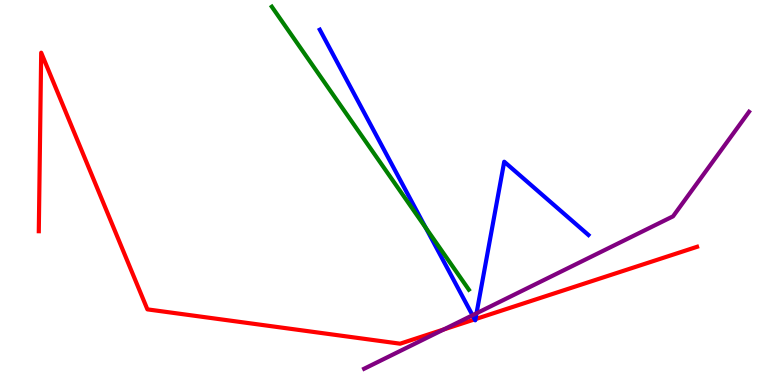[{'lines': ['blue', 'red'], 'intersections': [{'x': 6.13, 'y': 1.71}, {'x': 6.14, 'y': 1.71}]}, {'lines': ['green', 'red'], 'intersections': []}, {'lines': ['purple', 'red'], 'intersections': [{'x': 5.73, 'y': 1.44}]}, {'lines': ['blue', 'green'], 'intersections': [{'x': 5.49, 'y': 4.09}]}, {'lines': ['blue', 'purple'], 'intersections': [{'x': 6.1, 'y': 1.81}, {'x': 6.15, 'y': 1.86}]}, {'lines': ['green', 'purple'], 'intersections': []}]